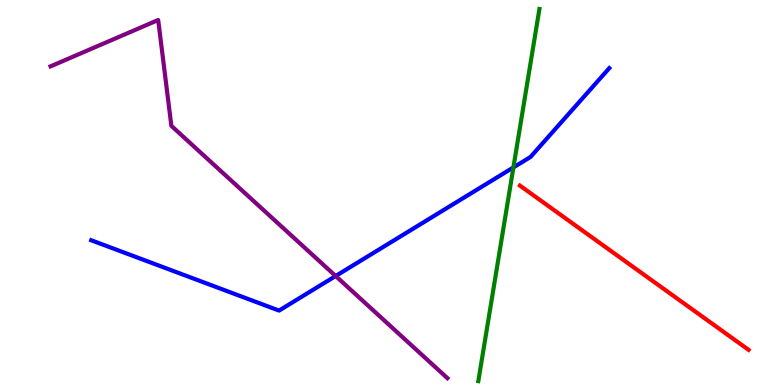[{'lines': ['blue', 'red'], 'intersections': []}, {'lines': ['green', 'red'], 'intersections': []}, {'lines': ['purple', 'red'], 'intersections': []}, {'lines': ['blue', 'green'], 'intersections': [{'x': 6.62, 'y': 5.65}]}, {'lines': ['blue', 'purple'], 'intersections': [{'x': 4.33, 'y': 2.83}]}, {'lines': ['green', 'purple'], 'intersections': []}]